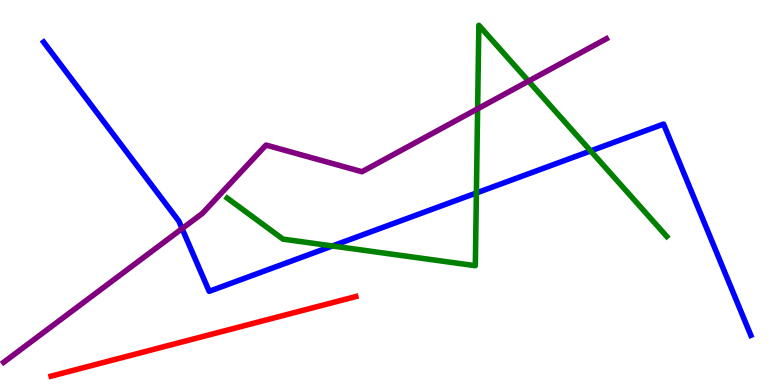[{'lines': ['blue', 'red'], 'intersections': []}, {'lines': ['green', 'red'], 'intersections': []}, {'lines': ['purple', 'red'], 'intersections': []}, {'lines': ['blue', 'green'], 'intersections': [{'x': 4.29, 'y': 3.61}, {'x': 6.15, 'y': 4.99}, {'x': 7.62, 'y': 6.08}]}, {'lines': ['blue', 'purple'], 'intersections': [{'x': 2.35, 'y': 4.06}]}, {'lines': ['green', 'purple'], 'intersections': [{'x': 6.16, 'y': 7.17}, {'x': 6.82, 'y': 7.89}]}]